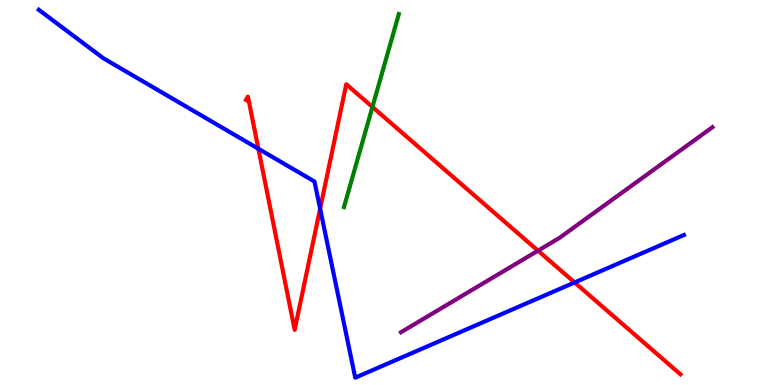[{'lines': ['blue', 'red'], 'intersections': [{'x': 3.33, 'y': 6.14}, {'x': 4.13, 'y': 4.58}, {'x': 7.41, 'y': 2.66}]}, {'lines': ['green', 'red'], 'intersections': [{'x': 4.81, 'y': 7.22}]}, {'lines': ['purple', 'red'], 'intersections': [{'x': 6.94, 'y': 3.49}]}, {'lines': ['blue', 'green'], 'intersections': []}, {'lines': ['blue', 'purple'], 'intersections': []}, {'lines': ['green', 'purple'], 'intersections': []}]